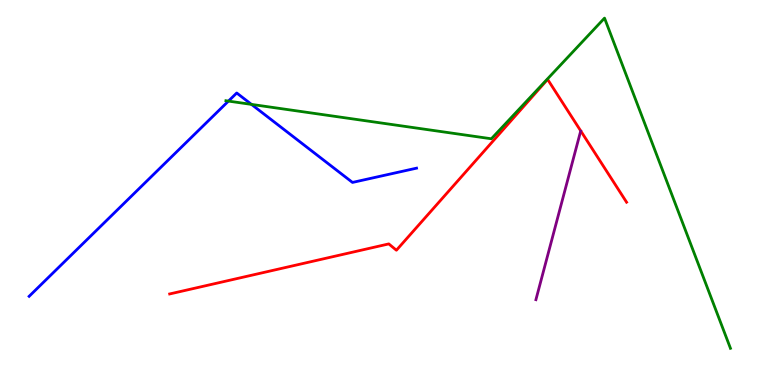[{'lines': ['blue', 'red'], 'intersections': []}, {'lines': ['green', 'red'], 'intersections': []}, {'lines': ['purple', 'red'], 'intersections': []}, {'lines': ['blue', 'green'], 'intersections': [{'x': 2.95, 'y': 7.37}, {'x': 3.24, 'y': 7.29}]}, {'lines': ['blue', 'purple'], 'intersections': []}, {'lines': ['green', 'purple'], 'intersections': []}]